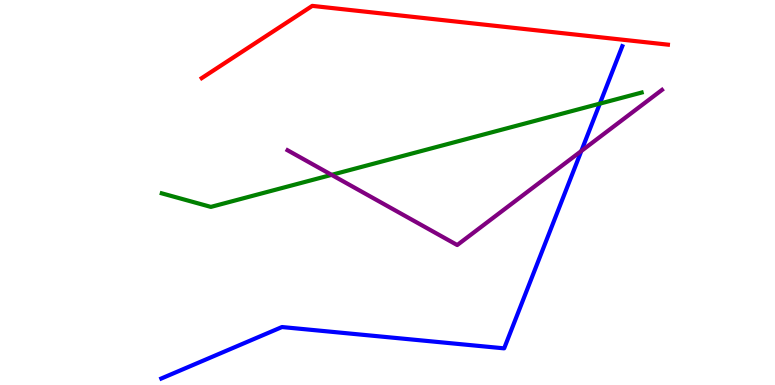[{'lines': ['blue', 'red'], 'intersections': []}, {'lines': ['green', 'red'], 'intersections': []}, {'lines': ['purple', 'red'], 'intersections': []}, {'lines': ['blue', 'green'], 'intersections': [{'x': 7.74, 'y': 7.31}]}, {'lines': ['blue', 'purple'], 'intersections': [{'x': 7.5, 'y': 6.08}]}, {'lines': ['green', 'purple'], 'intersections': [{'x': 4.28, 'y': 5.46}]}]